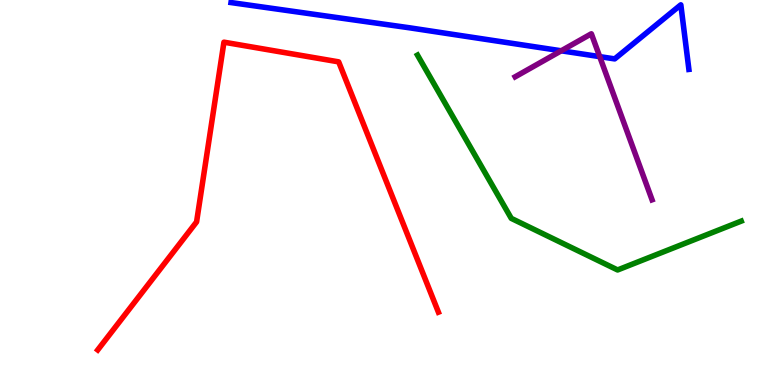[{'lines': ['blue', 'red'], 'intersections': []}, {'lines': ['green', 'red'], 'intersections': []}, {'lines': ['purple', 'red'], 'intersections': []}, {'lines': ['blue', 'green'], 'intersections': []}, {'lines': ['blue', 'purple'], 'intersections': [{'x': 7.24, 'y': 8.68}, {'x': 7.74, 'y': 8.53}]}, {'lines': ['green', 'purple'], 'intersections': []}]